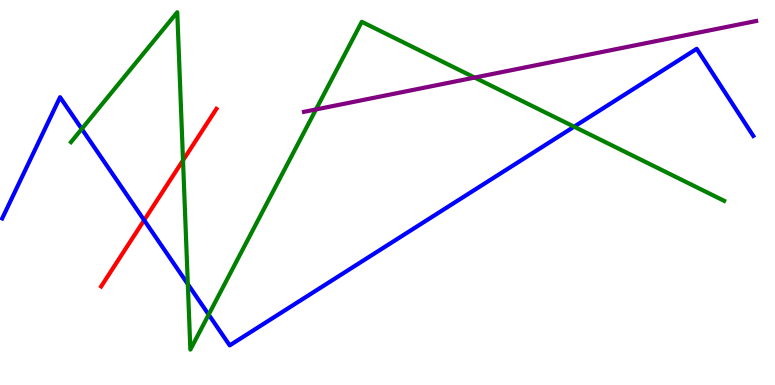[{'lines': ['blue', 'red'], 'intersections': [{'x': 1.86, 'y': 4.28}]}, {'lines': ['green', 'red'], 'intersections': [{'x': 2.36, 'y': 5.84}]}, {'lines': ['purple', 'red'], 'intersections': []}, {'lines': ['blue', 'green'], 'intersections': [{'x': 1.06, 'y': 6.65}, {'x': 2.42, 'y': 2.62}, {'x': 2.69, 'y': 1.83}, {'x': 7.41, 'y': 6.71}]}, {'lines': ['blue', 'purple'], 'intersections': []}, {'lines': ['green', 'purple'], 'intersections': [{'x': 4.08, 'y': 7.16}, {'x': 6.12, 'y': 7.99}]}]